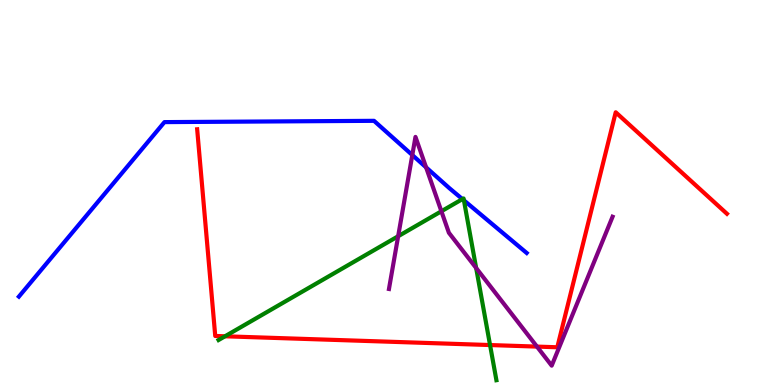[{'lines': ['blue', 'red'], 'intersections': []}, {'lines': ['green', 'red'], 'intersections': [{'x': 2.9, 'y': 1.27}, {'x': 6.32, 'y': 1.04}]}, {'lines': ['purple', 'red'], 'intersections': [{'x': 6.93, 'y': 0.997}]}, {'lines': ['blue', 'green'], 'intersections': [{'x': 5.97, 'y': 4.83}, {'x': 5.99, 'y': 4.8}]}, {'lines': ['blue', 'purple'], 'intersections': [{'x': 5.32, 'y': 5.97}, {'x': 5.5, 'y': 5.65}]}, {'lines': ['green', 'purple'], 'intersections': [{'x': 5.14, 'y': 3.86}, {'x': 5.7, 'y': 4.51}, {'x': 6.14, 'y': 3.04}]}]